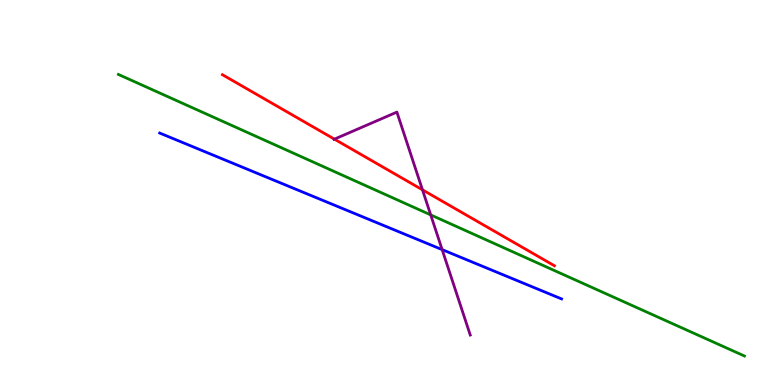[{'lines': ['blue', 'red'], 'intersections': []}, {'lines': ['green', 'red'], 'intersections': []}, {'lines': ['purple', 'red'], 'intersections': [{'x': 4.32, 'y': 6.39}, {'x': 5.45, 'y': 5.07}]}, {'lines': ['blue', 'green'], 'intersections': []}, {'lines': ['blue', 'purple'], 'intersections': [{'x': 5.71, 'y': 3.52}]}, {'lines': ['green', 'purple'], 'intersections': [{'x': 5.56, 'y': 4.42}]}]